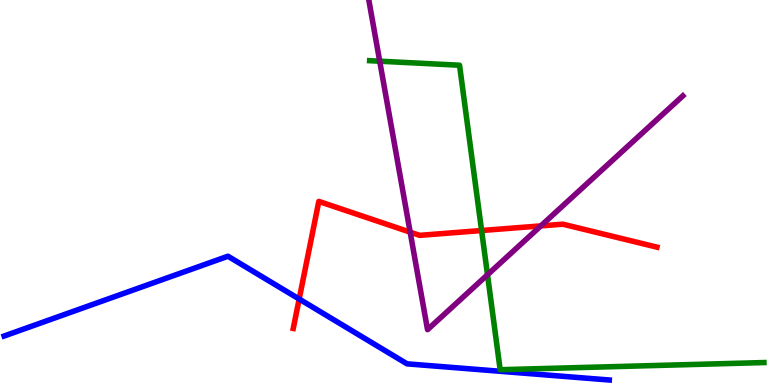[{'lines': ['blue', 'red'], 'intersections': [{'x': 3.86, 'y': 2.23}]}, {'lines': ['green', 'red'], 'intersections': [{'x': 6.21, 'y': 4.01}]}, {'lines': ['purple', 'red'], 'intersections': [{'x': 5.29, 'y': 3.97}, {'x': 6.98, 'y': 4.13}]}, {'lines': ['blue', 'green'], 'intersections': []}, {'lines': ['blue', 'purple'], 'intersections': []}, {'lines': ['green', 'purple'], 'intersections': [{'x': 4.9, 'y': 8.41}, {'x': 6.29, 'y': 2.86}]}]